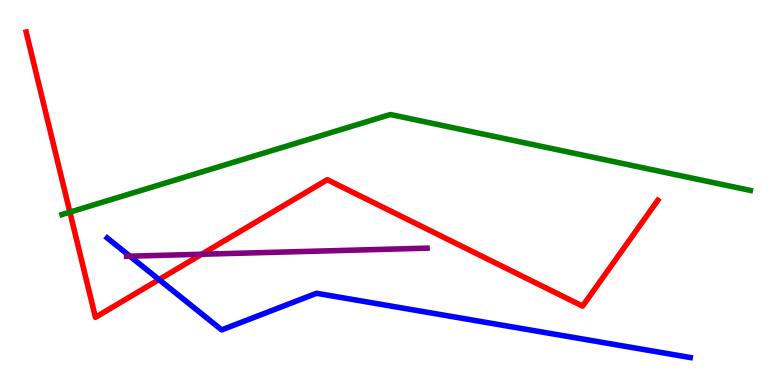[{'lines': ['blue', 'red'], 'intersections': [{'x': 2.05, 'y': 2.74}]}, {'lines': ['green', 'red'], 'intersections': [{'x': 0.902, 'y': 4.49}]}, {'lines': ['purple', 'red'], 'intersections': [{'x': 2.6, 'y': 3.4}]}, {'lines': ['blue', 'green'], 'intersections': []}, {'lines': ['blue', 'purple'], 'intersections': [{'x': 1.68, 'y': 3.35}]}, {'lines': ['green', 'purple'], 'intersections': []}]